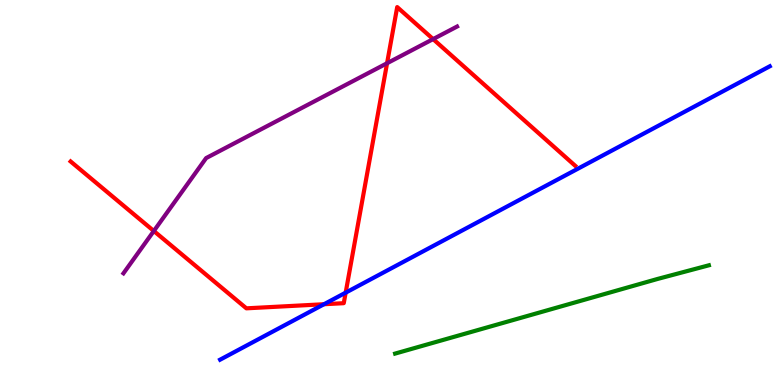[{'lines': ['blue', 'red'], 'intersections': [{'x': 4.18, 'y': 2.1}, {'x': 4.46, 'y': 2.4}]}, {'lines': ['green', 'red'], 'intersections': []}, {'lines': ['purple', 'red'], 'intersections': [{'x': 1.98, 'y': 4.0}, {'x': 4.99, 'y': 8.36}, {'x': 5.59, 'y': 8.98}]}, {'lines': ['blue', 'green'], 'intersections': []}, {'lines': ['blue', 'purple'], 'intersections': []}, {'lines': ['green', 'purple'], 'intersections': []}]